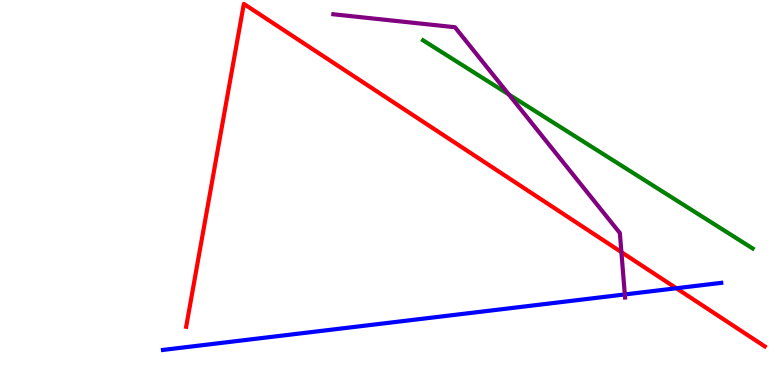[{'lines': ['blue', 'red'], 'intersections': [{'x': 8.73, 'y': 2.51}]}, {'lines': ['green', 'red'], 'intersections': []}, {'lines': ['purple', 'red'], 'intersections': [{'x': 8.02, 'y': 3.45}]}, {'lines': ['blue', 'green'], 'intersections': []}, {'lines': ['blue', 'purple'], 'intersections': [{'x': 8.06, 'y': 2.35}]}, {'lines': ['green', 'purple'], 'intersections': [{'x': 6.57, 'y': 7.55}]}]